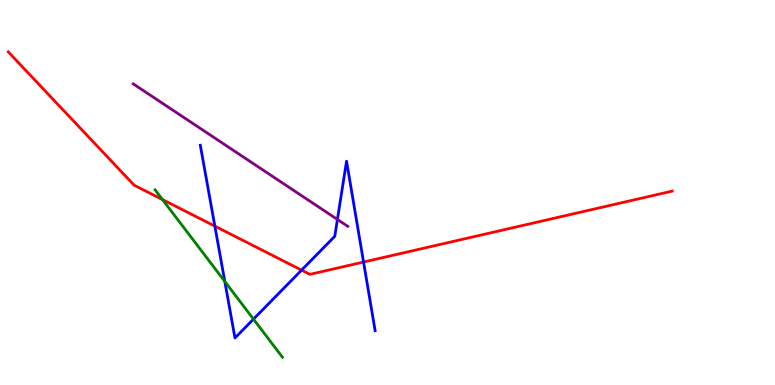[{'lines': ['blue', 'red'], 'intersections': [{'x': 2.77, 'y': 4.13}, {'x': 3.89, 'y': 2.98}, {'x': 4.69, 'y': 3.19}]}, {'lines': ['green', 'red'], 'intersections': [{'x': 2.1, 'y': 4.82}]}, {'lines': ['purple', 'red'], 'intersections': []}, {'lines': ['blue', 'green'], 'intersections': [{'x': 2.9, 'y': 2.69}, {'x': 3.27, 'y': 1.71}]}, {'lines': ['blue', 'purple'], 'intersections': [{'x': 4.35, 'y': 4.3}]}, {'lines': ['green', 'purple'], 'intersections': []}]